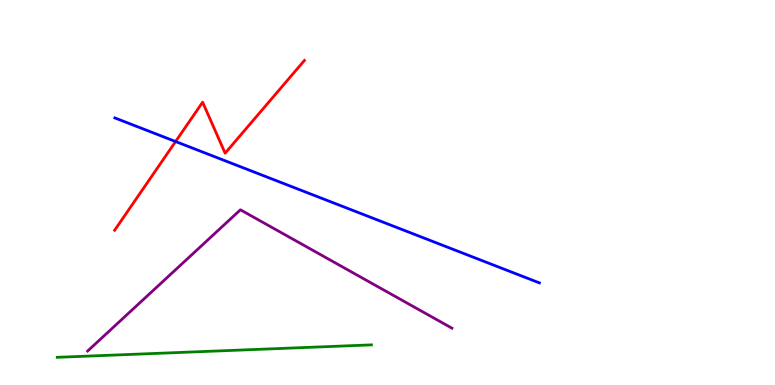[{'lines': ['blue', 'red'], 'intersections': [{'x': 2.27, 'y': 6.32}]}, {'lines': ['green', 'red'], 'intersections': []}, {'lines': ['purple', 'red'], 'intersections': []}, {'lines': ['blue', 'green'], 'intersections': []}, {'lines': ['blue', 'purple'], 'intersections': []}, {'lines': ['green', 'purple'], 'intersections': []}]